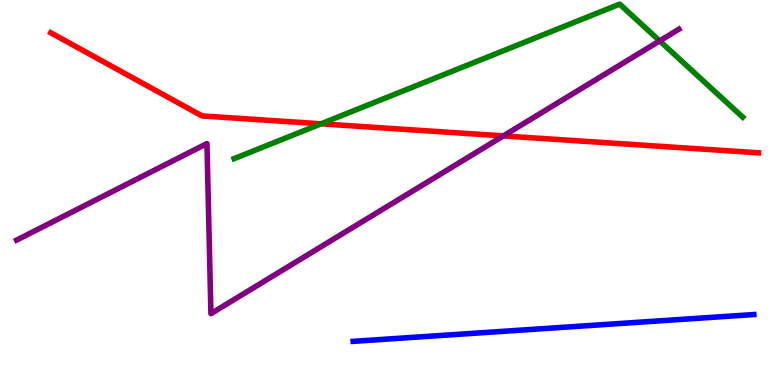[{'lines': ['blue', 'red'], 'intersections': []}, {'lines': ['green', 'red'], 'intersections': [{'x': 4.14, 'y': 6.78}]}, {'lines': ['purple', 'red'], 'intersections': [{'x': 6.5, 'y': 6.47}]}, {'lines': ['blue', 'green'], 'intersections': []}, {'lines': ['blue', 'purple'], 'intersections': []}, {'lines': ['green', 'purple'], 'intersections': [{'x': 8.51, 'y': 8.94}]}]